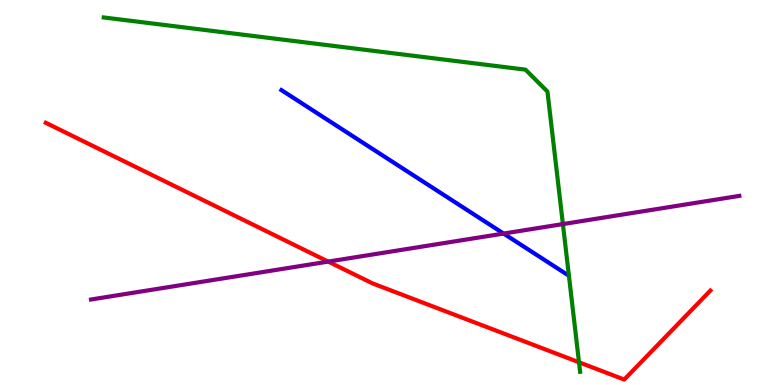[{'lines': ['blue', 'red'], 'intersections': []}, {'lines': ['green', 'red'], 'intersections': [{'x': 7.47, 'y': 0.59}]}, {'lines': ['purple', 'red'], 'intersections': [{'x': 4.23, 'y': 3.21}]}, {'lines': ['blue', 'green'], 'intersections': []}, {'lines': ['blue', 'purple'], 'intersections': [{'x': 6.5, 'y': 3.93}]}, {'lines': ['green', 'purple'], 'intersections': [{'x': 7.26, 'y': 4.18}]}]